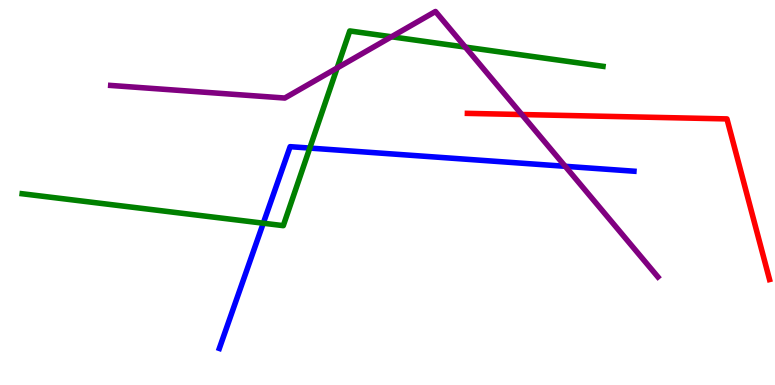[{'lines': ['blue', 'red'], 'intersections': []}, {'lines': ['green', 'red'], 'intersections': []}, {'lines': ['purple', 'red'], 'intersections': [{'x': 6.73, 'y': 7.03}]}, {'lines': ['blue', 'green'], 'intersections': [{'x': 3.4, 'y': 4.2}, {'x': 4.0, 'y': 6.15}]}, {'lines': ['blue', 'purple'], 'intersections': [{'x': 7.29, 'y': 5.68}]}, {'lines': ['green', 'purple'], 'intersections': [{'x': 4.35, 'y': 8.23}, {'x': 5.05, 'y': 9.04}, {'x': 6.0, 'y': 8.78}]}]